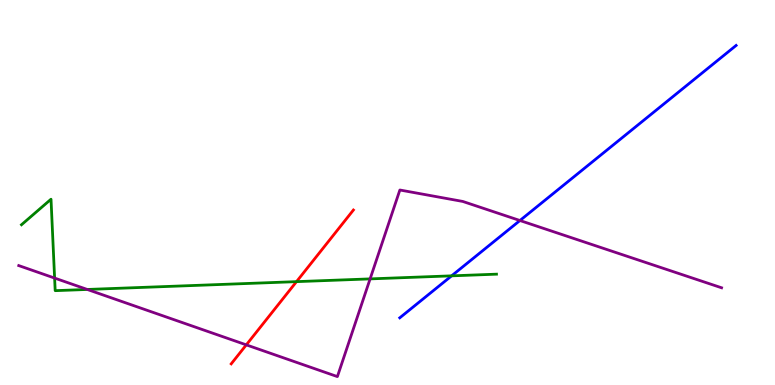[{'lines': ['blue', 'red'], 'intersections': []}, {'lines': ['green', 'red'], 'intersections': [{'x': 3.83, 'y': 2.68}]}, {'lines': ['purple', 'red'], 'intersections': [{'x': 3.18, 'y': 1.04}]}, {'lines': ['blue', 'green'], 'intersections': [{'x': 5.83, 'y': 2.84}]}, {'lines': ['blue', 'purple'], 'intersections': [{'x': 6.71, 'y': 4.27}]}, {'lines': ['green', 'purple'], 'intersections': [{'x': 0.705, 'y': 2.78}, {'x': 1.13, 'y': 2.48}, {'x': 4.78, 'y': 2.76}]}]